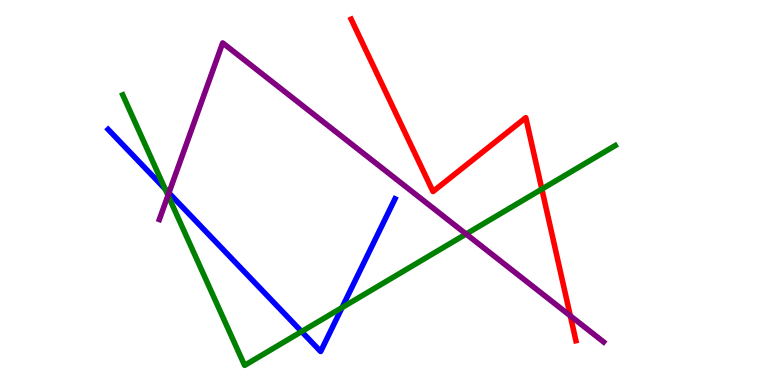[{'lines': ['blue', 'red'], 'intersections': []}, {'lines': ['green', 'red'], 'intersections': [{'x': 6.99, 'y': 5.09}]}, {'lines': ['purple', 'red'], 'intersections': [{'x': 7.36, 'y': 1.8}]}, {'lines': ['blue', 'green'], 'intersections': [{'x': 2.13, 'y': 5.09}, {'x': 3.89, 'y': 1.39}, {'x': 4.41, 'y': 2.01}]}, {'lines': ['blue', 'purple'], 'intersections': [{'x': 2.18, 'y': 4.99}]}, {'lines': ['green', 'purple'], 'intersections': [{'x': 2.17, 'y': 4.93}, {'x': 6.01, 'y': 3.92}]}]